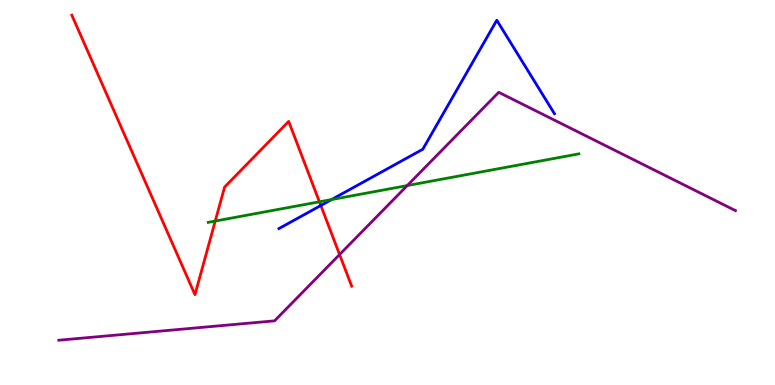[{'lines': ['blue', 'red'], 'intersections': [{'x': 4.14, 'y': 4.66}]}, {'lines': ['green', 'red'], 'intersections': [{'x': 2.78, 'y': 4.26}, {'x': 4.12, 'y': 4.76}]}, {'lines': ['purple', 'red'], 'intersections': [{'x': 4.38, 'y': 3.39}]}, {'lines': ['blue', 'green'], 'intersections': [{'x': 4.28, 'y': 4.82}]}, {'lines': ['blue', 'purple'], 'intersections': []}, {'lines': ['green', 'purple'], 'intersections': [{'x': 5.25, 'y': 5.18}]}]